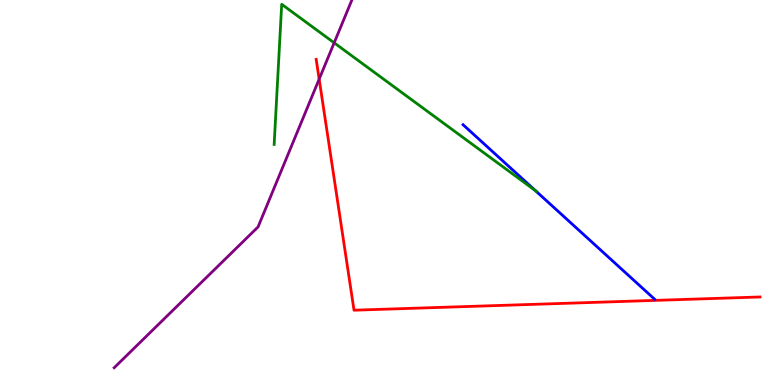[{'lines': ['blue', 'red'], 'intersections': []}, {'lines': ['green', 'red'], 'intersections': []}, {'lines': ['purple', 'red'], 'intersections': [{'x': 4.12, 'y': 7.94}]}, {'lines': ['blue', 'green'], 'intersections': [{'x': 6.91, 'y': 5.05}]}, {'lines': ['blue', 'purple'], 'intersections': []}, {'lines': ['green', 'purple'], 'intersections': [{'x': 4.31, 'y': 8.89}]}]